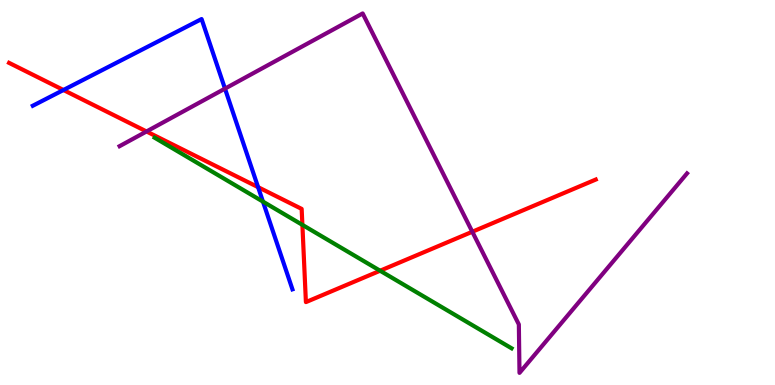[{'lines': ['blue', 'red'], 'intersections': [{'x': 0.819, 'y': 7.66}, {'x': 3.33, 'y': 5.14}]}, {'lines': ['green', 'red'], 'intersections': [{'x': 3.9, 'y': 4.16}, {'x': 4.9, 'y': 2.97}]}, {'lines': ['purple', 'red'], 'intersections': [{'x': 1.89, 'y': 6.59}, {'x': 6.09, 'y': 3.98}]}, {'lines': ['blue', 'green'], 'intersections': [{'x': 3.39, 'y': 4.76}]}, {'lines': ['blue', 'purple'], 'intersections': [{'x': 2.9, 'y': 7.7}]}, {'lines': ['green', 'purple'], 'intersections': []}]